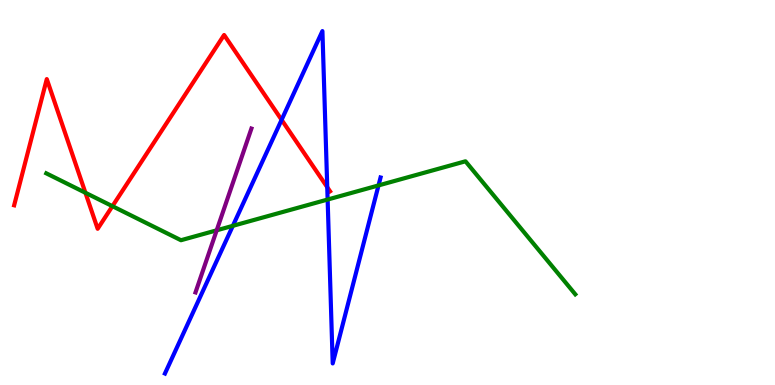[{'lines': ['blue', 'red'], 'intersections': [{'x': 3.63, 'y': 6.89}, {'x': 4.22, 'y': 5.14}]}, {'lines': ['green', 'red'], 'intersections': [{'x': 1.1, 'y': 4.99}, {'x': 1.45, 'y': 4.64}]}, {'lines': ['purple', 'red'], 'intersections': []}, {'lines': ['blue', 'green'], 'intersections': [{'x': 3.0, 'y': 4.13}, {'x': 4.23, 'y': 4.82}, {'x': 4.88, 'y': 5.18}]}, {'lines': ['blue', 'purple'], 'intersections': []}, {'lines': ['green', 'purple'], 'intersections': [{'x': 2.8, 'y': 4.02}]}]